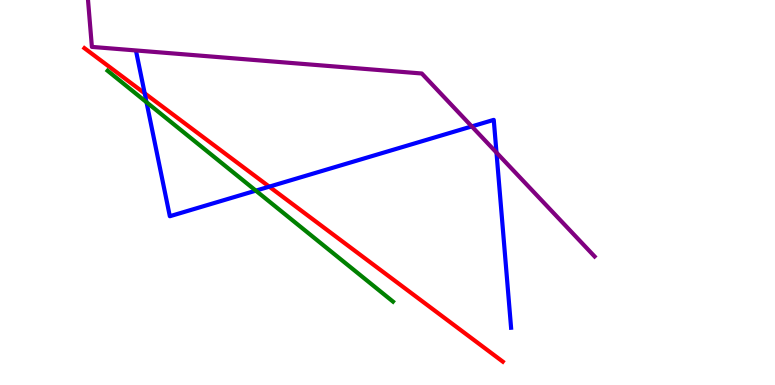[{'lines': ['blue', 'red'], 'intersections': [{'x': 1.87, 'y': 7.58}, {'x': 3.47, 'y': 5.15}]}, {'lines': ['green', 'red'], 'intersections': []}, {'lines': ['purple', 'red'], 'intersections': []}, {'lines': ['blue', 'green'], 'intersections': [{'x': 1.89, 'y': 7.34}, {'x': 3.3, 'y': 5.05}]}, {'lines': ['blue', 'purple'], 'intersections': [{'x': 6.09, 'y': 6.72}, {'x': 6.41, 'y': 6.04}]}, {'lines': ['green', 'purple'], 'intersections': []}]